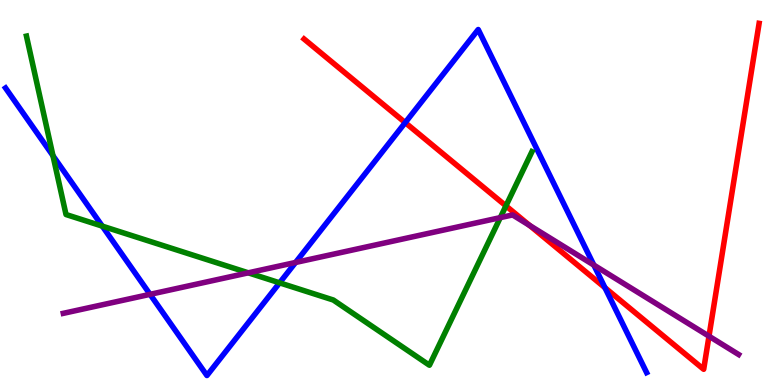[{'lines': ['blue', 'red'], 'intersections': [{'x': 5.23, 'y': 6.82}, {'x': 7.81, 'y': 2.53}]}, {'lines': ['green', 'red'], 'intersections': [{'x': 6.53, 'y': 4.65}]}, {'lines': ['purple', 'red'], 'intersections': [{'x': 6.83, 'y': 4.14}, {'x': 9.15, 'y': 1.27}]}, {'lines': ['blue', 'green'], 'intersections': [{'x': 0.684, 'y': 5.96}, {'x': 1.32, 'y': 4.13}, {'x': 3.61, 'y': 2.65}]}, {'lines': ['blue', 'purple'], 'intersections': [{'x': 1.94, 'y': 2.35}, {'x': 3.81, 'y': 3.18}, {'x': 7.66, 'y': 3.11}]}, {'lines': ['green', 'purple'], 'intersections': [{'x': 3.2, 'y': 2.91}, {'x': 6.46, 'y': 4.35}]}]